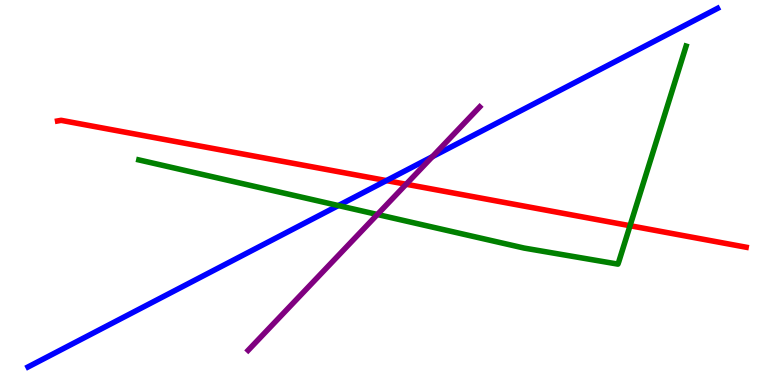[{'lines': ['blue', 'red'], 'intersections': [{'x': 4.99, 'y': 5.31}]}, {'lines': ['green', 'red'], 'intersections': [{'x': 8.13, 'y': 4.14}]}, {'lines': ['purple', 'red'], 'intersections': [{'x': 5.24, 'y': 5.21}]}, {'lines': ['blue', 'green'], 'intersections': [{'x': 4.37, 'y': 4.66}]}, {'lines': ['blue', 'purple'], 'intersections': [{'x': 5.58, 'y': 5.93}]}, {'lines': ['green', 'purple'], 'intersections': [{'x': 4.87, 'y': 4.43}]}]